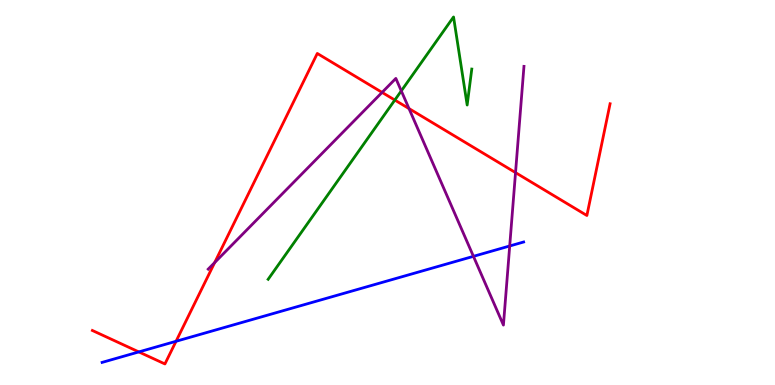[{'lines': ['blue', 'red'], 'intersections': [{'x': 1.79, 'y': 0.859}, {'x': 2.27, 'y': 1.14}]}, {'lines': ['green', 'red'], 'intersections': [{'x': 5.09, 'y': 7.4}]}, {'lines': ['purple', 'red'], 'intersections': [{'x': 2.77, 'y': 3.18}, {'x': 4.93, 'y': 7.6}, {'x': 5.28, 'y': 7.18}, {'x': 6.65, 'y': 5.52}]}, {'lines': ['blue', 'green'], 'intersections': []}, {'lines': ['blue', 'purple'], 'intersections': [{'x': 6.11, 'y': 3.34}, {'x': 6.58, 'y': 3.61}]}, {'lines': ['green', 'purple'], 'intersections': [{'x': 5.18, 'y': 7.64}]}]